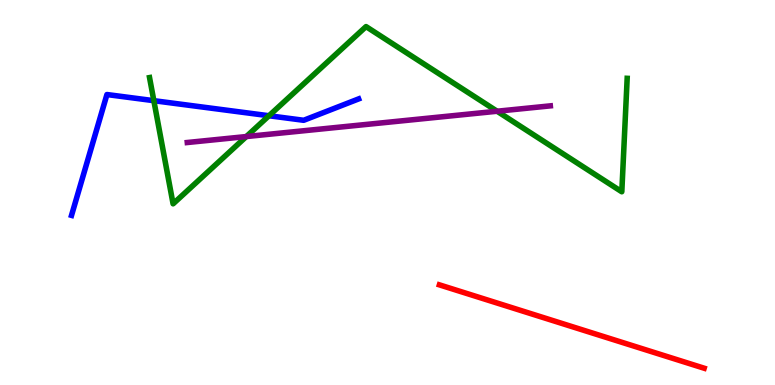[{'lines': ['blue', 'red'], 'intersections': []}, {'lines': ['green', 'red'], 'intersections': []}, {'lines': ['purple', 'red'], 'intersections': []}, {'lines': ['blue', 'green'], 'intersections': [{'x': 1.99, 'y': 7.38}, {'x': 3.47, 'y': 6.99}]}, {'lines': ['blue', 'purple'], 'intersections': []}, {'lines': ['green', 'purple'], 'intersections': [{'x': 3.18, 'y': 6.45}, {'x': 6.41, 'y': 7.11}]}]